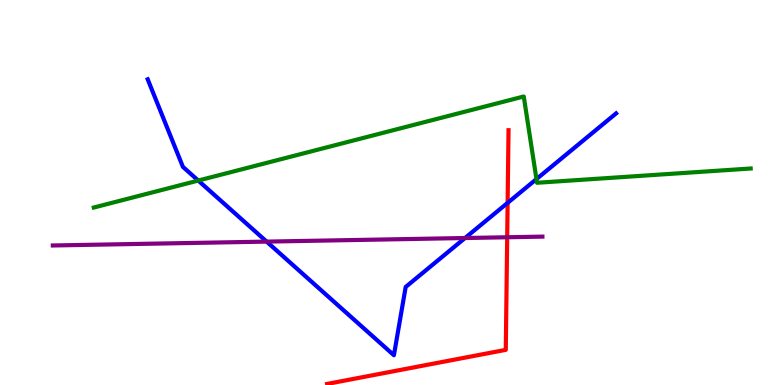[{'lines': ['blue', 'red'], 'intersections': [{'x': 6.55, 'y': 4.73}]}, {'lines': ['green', 'red'], 'intersections': []}, {'lines': ['purple', 'red'], 'intersections': [{'x': 6.54, 'y': 3.84}]}, {'lines': ['blue', 'green'], 'intersections': [{'x': 2.56, 'y': 5.31}, {'x': 6.92, 'y': 5.35}]}, {'lines': ['blue', 'purple'], 'intersections': [{'x': 3.44, 'y': 3.72}, {'x': 6.0, 'y': 3.82}]}, {'lines': ['green', 'purple'], 'intersections': []}]